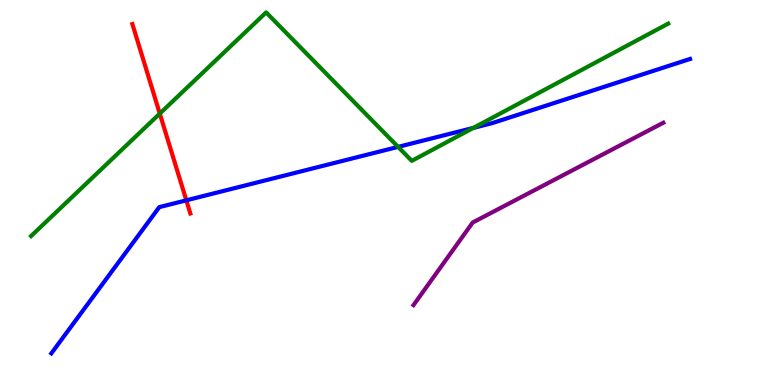[{'lines': ['blue', 'red'], 'intersections': [{'x': 2.4, 'y': 4.8}]}, {'lines': ['green', 'red'], 'intersections': [{'x': 2.06, 'y': 7.05}]}, {'lines': ['purple', 'red'], 'intersections': []}, {'lines': ['blue', 'green'], 'intersections': [{'x': 5.14, 'y': 6.18}, {'x': 6.11, 'y': 6.68}]}, {'lines': ['blue', 'purple'], 'intersections': []}, {'lines': ['green', 'purple'], 'intersections': []}]